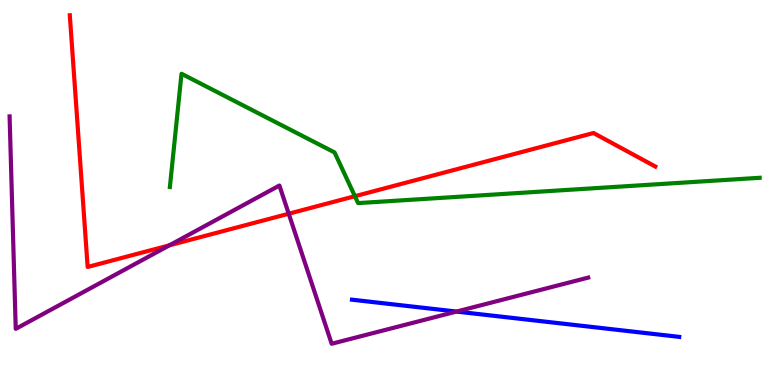[{'lines': ['blue', 'red'], 'intersections': []}, {'lines': ['green', 'red'], 'intersections': [{'x': 4.58, 'y': 4.9}]}, {'lines': ['purple', 'red'], 'intersections': [{'x': 2.19, 'y': 3.63}, {'x': 3.73, 'y': 4.45}]}, {'lines': ['blue', 'green'], 'intersections': []}, {'lines': ['blue', 'purple'], 'intersections': [{'x': 5.89, 'y': 1.91}]}, {'lines': ['green', 'purple'], 'intersections': []}]